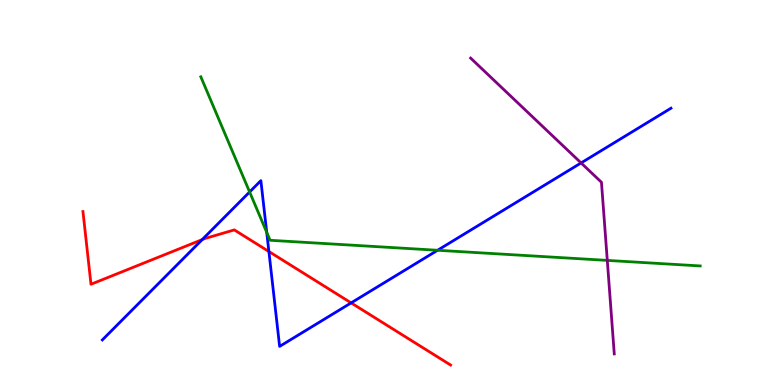[{'lines': ['blue', 'red'], 'intersections': [{'x': 2.61, 'y': 3.78}, {'x': 3.47, 'y': 3.47}, {'x': 4.53, 'y': 2.13}]}, {'lines': ['green', 'red'], 'intersections': []}, {'lines': ['purple', 'red'], 'intersections': []}, {'lines': ['blue', 'green'], 'intersections': [{'x': 3.22, 'y': 5.01}, {'x': 3.44, 'y': 3.97}, {'x': 5.65, 'y': 3.5}]}, {'lines': ['blue', 'purple'], 'intersections': [{'x': 7.5, 'y': 5.77}]}, {'lines': ['green', 'purple'], 'intersections': [{'x': 7.84, 'y': 3.24}]}]